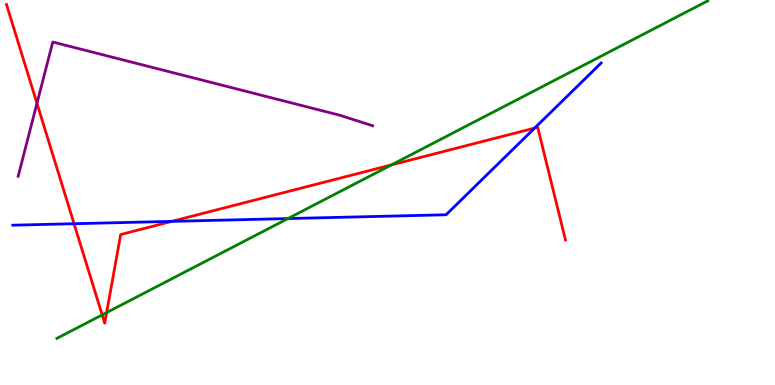[{'lines': ['blue', 'red'], 'intersections': [{'x': 0.956, 'y': 4.19}, {'x': 2.22, 'y': 4.25}, {'x': 6.9, 'y': 6.67}]}, {'lines': ['green', 'red'], 'intersections': [{'x': 1.32, 'y': 1.82}, {'x': 1.38, 'y': 1.88}, {'x': 5.05, 'y': 5.72}]}, {'lines': ['purple', 'red'], 'intersections': [{'x': 0.477, 'y': 7.32}]}, {'lines': ['blue', 'green'], 'intersections': [{'x': 3.72, 'y': 4.32}]}, {'lines': ['blue', 'purple'], 'intersections': []}, {'lines': ['green', 'purple'], 'intersections': []}]